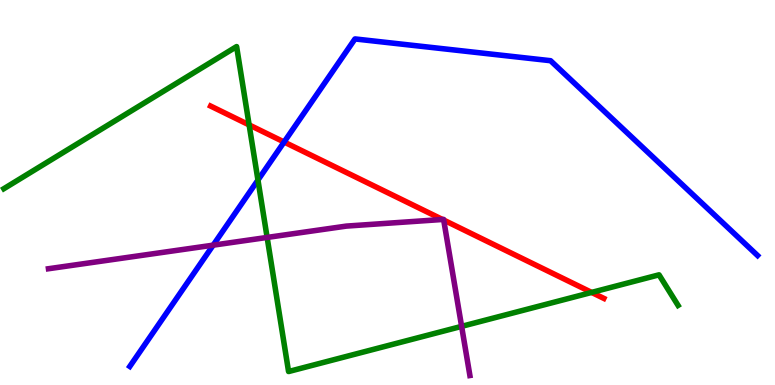[{'lines': ['blue', 'red'], 'intersections': [{'x': 3.67, 'y': 6.31}]}, {'lines': ['green', 'red'], 'intersections': [{'x': 3.21, 'y': 6.76}, {'x': 7.63, 'y': 2.4}]}, {'lines': ['purple', 'red'], 'intersections': [{'x': 5.71, 'y': 4.3}, {'x': 5.73, 'y': 4.28}]}, {'lines': ['blue', 'green'], 'intersections': [{'x': 3.33, 'y': 5.32}]}, {'lines': ['blue', 'purple'], 'intersections': [{'x': 2.75, 'y': 3.63}]}, {'lines': ['green', 'purple'], 'intersections': [{'x': 3.45, 'y': 3.83}, {'x': 5.96, 'y': 1.52}]}]